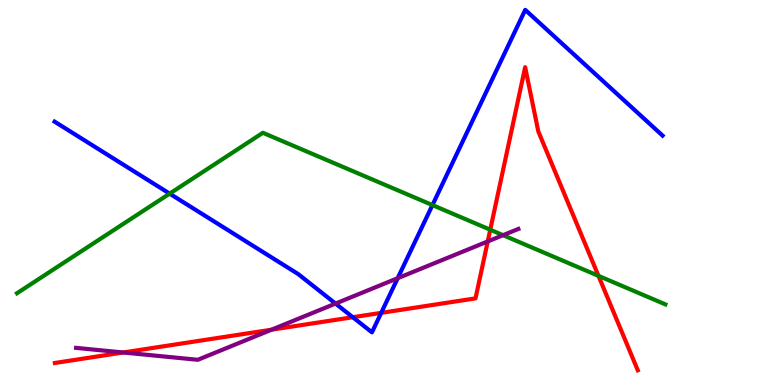[{'lines': ['blue', 'red'], 'intersections': [{'x': 4.55, 'y': 1.76}, {'x': 4.92, 'y': 1.87}]}, {'lines': ['green', 'red'], 'intersections': [{'x': 6.33, 'y': 4.03}, {'x': 7.72, 'y': 2.83}]}, {'lines': ['purple', 'red'], 'intersections': [{'x': 1.59, 'y': 0.844}, {'x': 3.5, 'y': 1.44}, {'x': 6.29, 'y': 3.73}]}, {'lines': ['blue', 'green'], 'intersections': [{'x': 2.19, 'y': 4.97}, {'x': 5.58, 'y': 4.67}]}, {'lines': ['blue', 'purple'], 'intersections': [{'x': 4.33, 'y': 2.11}, {'x': 5.13, 'y': 2.77}]}, {'lines': ['green', 'purple'], 'intersections': [{'x': 6.49, 'y': 3.89}]}]